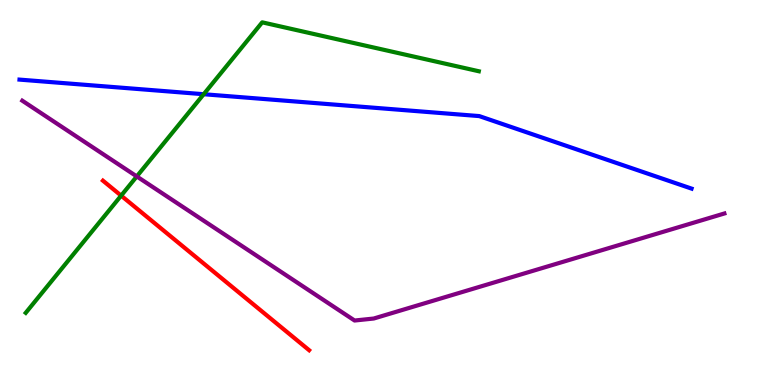[{'lines': ['blue', 'red'], 'intersections': []}, {'lines': ['green', 'red'], 'intersections': [{'x': 1.56, 'y': 4.92}]}, {'lines': ['purple', 'red'], 'intersections': []}, {'lines': ['blue', 'green'], 'intersections': [{'x': 2.63, 'y': 7.55}]}, {'lines': ['blue', 'purple'], 'intersections': []}, {'lines': ['green', 'purple'], 'intersections': [{'x': 1.76, 'y': 5.42}]}]